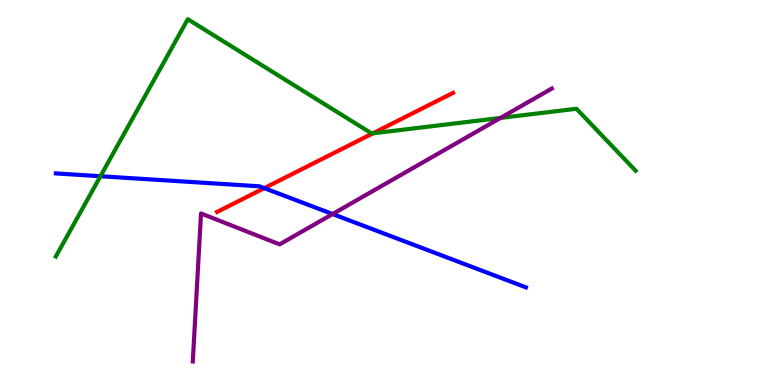[{'lines': ['blue', 'red'], 'intersections': [{'x': 3.41, 'y': 5.11}]}, {'lines': ['green', 'red'], 'intersections': [{'x': 4.81, 'y': 6.54}]}, {'lines': ['purple', 'red'], 'intersections': []}, {'lines': ['blue', 'green'], 'intersections': [{'x': 1.3, 'y': 5.42}]}, {'lines': ['blue', 'purple'], 'intersections': [{'x': 4.29, 'y': 4.44}]}, {'lines': ['green', 'purple'], 'intersections': [{'x': 6.46, 'y': 6.94}]}]